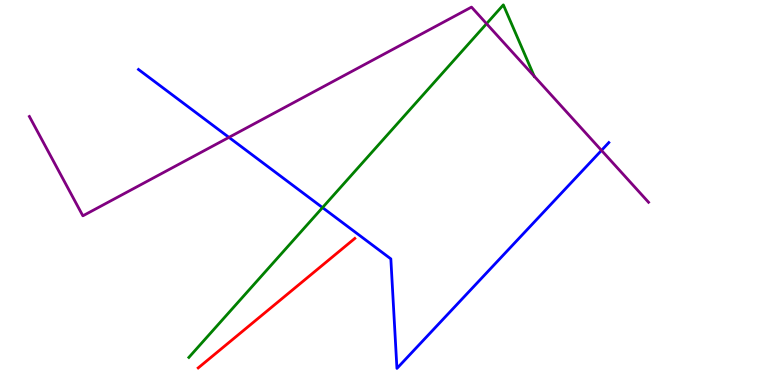[{'lines': ['blue', 'red'], 'intersections': []}, {'lines': ['green', 'red'], 'intersections': []}, {'lines': ['purple', 'red'], 'intersections': []}, {'lines': ['blue', 'green'], 'intersections': [{'x': 4.16, 'y': 4.61}]}, {'lines': ['blue', 'purple'], 'intersections': [{'x': 2.95, 'y': 6.43}, {'x': 7.76, 'y': 6.09}]}, {'lines': ['green', 'purple'], 'intersections': [{'x': 6.28, 'y': 9.38}, {'x': 6.89, 'y': 8.02}]}]